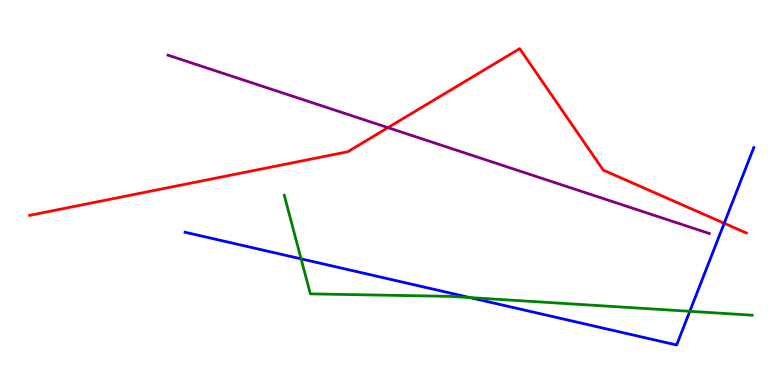[{'lines': ['blue', 'red'], 'intersections': [{'x': 9.34, 'y': 4.2}]}, {'lines': ['green', 'red'], 'intersections': []}, {'lines': ['purple', 'red'], 'intersections': [{'x': 5.01, 'y': 6.68}]}, {'lines': ['blue', 'green'], 'intersections': [{'x': 3.88, 'y': 3.28}, {'x': 6.06, 'y': 2.27}, {'x': 8.9, 'y': 1.91}]}, {'lines': ['blue', 'purple'], 'intersections': []}, {'lines': ['green', 'purple'], 'intersections': []}]